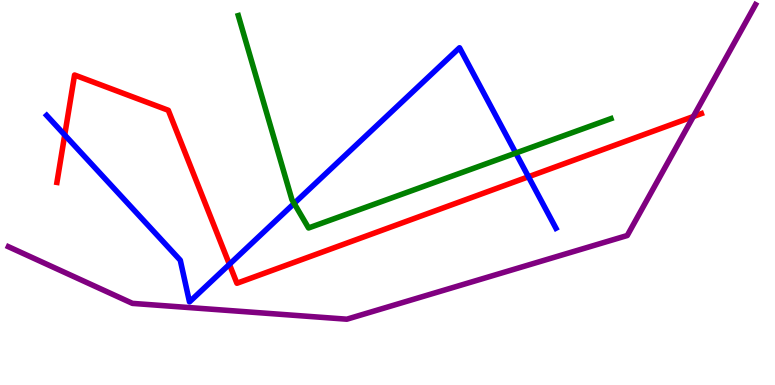[{'lines': ['blue', 'red'], 'intersections': [{'x': 0.835, 'y': 6.49}, {'x': 2.96, 'y': 3.13}, {'x': 6.82, 'y': 5.41}]}, {'lines': ['green', 'red'], 'intersections': []}, {'lines': ['purple', 'red'], 'intersections': [{'x': 8.95, 'y': 6.97}]}, {'lines': ['blue', 'green'], 'intersections': [{'x': 3.8, 'y': 4.72}, {'x': 6.66, 'y': 6.02}]}, {'lines': ['blue', 'purple'], 'intersections': []}, {'lines': ['green', 'purple'], 'intersections': []}]